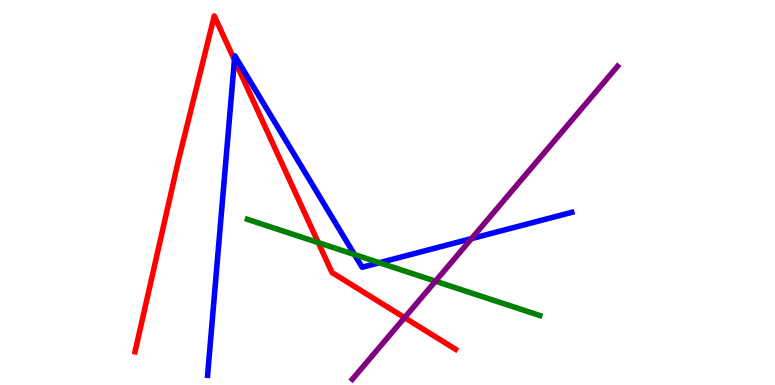[{'lines': ['blue', 'red'], 'intersections': [{'x': 3.03, 'y': 8.44}]}, {'lines': ['green', 'red'], 'intersections': [{'x': 4.11, 'y': 3.7}]}, {'lines': ['purple', 'red'], 'intersections': [{'x': 5.22, 'y': 1.75}]}, {'lines': ['blue', 'green'], 'intersections': [{'x': 4.57, 'y': 3.39}, {'x': 4.9, 'y': 3.18}]}, {'lines': ['blue', 'purple'], 'intersections': [{'x': 6.08, 'y': 3.8}]}, {'lines': ['green', 'purple'], 'intersections': [{'x': 5.62, 'y': 2.7}]}]